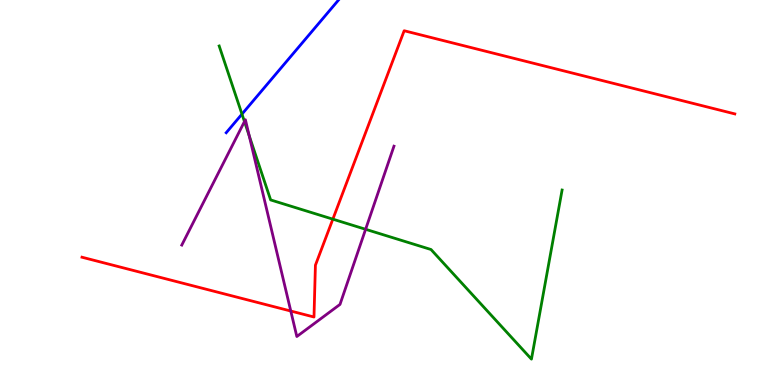[{'lines': ['blue', 'red'], 'intersections': []}, {'lines': ['green', 'red'], 'intersections': [{'x': 4.29, 'y': 4.31}]}, {'lines': ['purple', 'red'], 'intersections': [{'x': 3.75, 'y': 1.92}]}, {'lines': ['blue', 'green'], 'intersections': [{'x': 3.12, 'y': 7.04}]}, {'lines': ['blue', 'purple'], 'intersections': []}, {'lines': ['green', 'purple'], 'intersections': [{'x': 3.15, 'y': 6.84}, {'x': 3.22, 'y': 6.47}, {'x': 4.72, 'y': 4.04}]}]